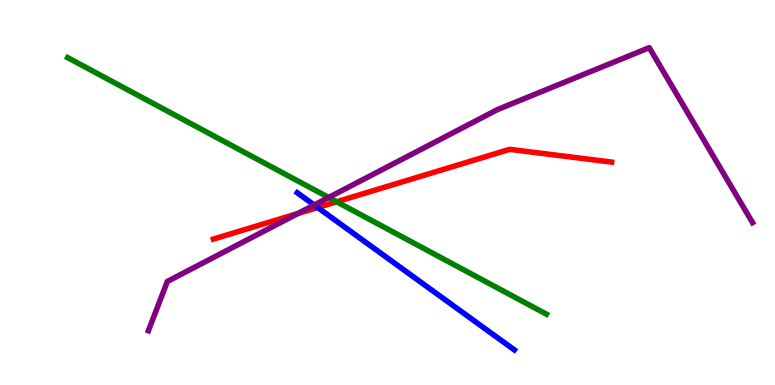[{'lines': ['blue', 'red'], 'intersections': [{'x': 4.1, 'y': 4.61}]}, {'lines': ['green', 'red'], 'intersections': [{'x': 4.34, 'y': 4.76}]}, {'lines': ['purple', 'red'], 'intersections': [{'x': 3.84, 'y': 4.45}]}, {'lines': ['blue', 'green'], 'intersections': []}, {'lines': ['blue', 'purple'], 'intersections': [{'x': 4.05, 'y': 4.68}]}, {'lines': ['green', 'purple'], 'intersections': [{'x': 4.24, 'y': 4.87}]}]